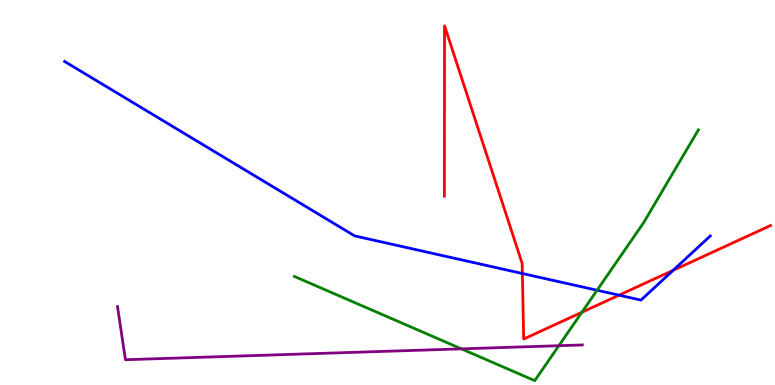[{'lines': ['blue', 'red'], 'intersections': [{'x': 6.74, 'y': 2.9}, {'x': 7.99, 'y': 2.33}, {'x': 8.69, 'y': 2.98}]}, {'lines': ['green', 'red'], 'intersections': [{'x': 7.51, 'y': 1.89}]}, {'lines': ['purple', 'red'], 'intersections': []}, {'lines': ['blue', 'green'], 'intersections': [{'x': 7.7, 'y': 2.46}]}, {'lines': ['blue', 'purple'], 'intersections': []}, {'lines': ['green', 'purple'], 'intersections': [{'x': 5.95, 'y': 0.939}, {'x': 7.21, 'y': 1.02}]}]